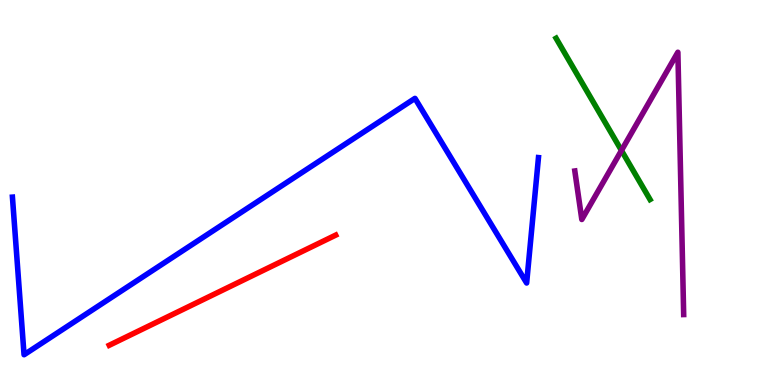[{'lines': ['blue', 'red'], 'intersections': []}, {'lines': ['green', 'red'], 'intersections': []}, {'lines': ['purple', 'red'], 'intersections': []}, {'lines': ['blue', 'green'], 'intersections': []}, {'lines': ['blue', 'purple'], 'intersections': []}, {'lines': ['green', 'purple'], 'intersections': [{'x': 8.02, 'y': 6.09}]}]